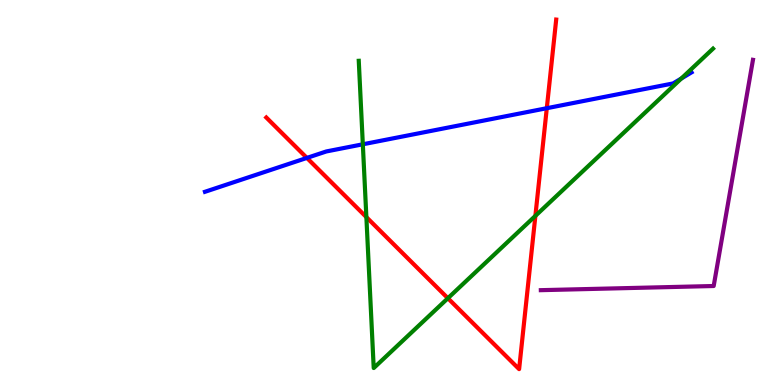[{'lines': ['blue', 'red'], 'intersections': [{'x': 3.96, 'y': 5.9}, {'x': 7.06, 'y': 7.19}]}, {'lines': ['green', 'red'], 'intersections': [{'x': 4.73, 'y': 4.36}, {'x': 5.78, 'y': 2.25}, {'x': 6.91, 'y': 4.39}]}, {'lines': ['purple', 'red'], 'intersections': []}, {'lines': ['blue', 'green'], 'intersections': [{'x': 4.68, 'y': 6.25}, {'x': 8.79, 'y': 7.96}]}, {'lines': ['blue', 'purple'], 'intersections': []}, {'lines': ['green', 'purple'], 'intersections': []}]